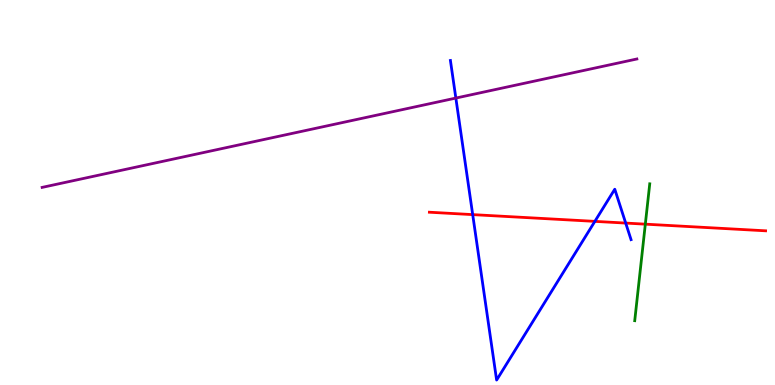[{'lines': ['blue', 'red'], 'intersections': [{'x': 6.1, 'y': 4.43}, {'x': 7.68, 'y': 4.25}, {'x': 8.07, 'y': 4.21}]}, {'lines': ['green', 'red'], 'intersections': [{'x': 8.33, 'y': 4.18}]}, {'lines': ['purple', 'red'], 'intersections': []}, {'lines': ['blue', 'green'], 'intersections': []}, {'lines': ['blue', 'purple'], 'intersections': [{'x': 5.88, 'y': 7.45}]}, {'lines': ['green', 'purple'], 'intersections': []}]